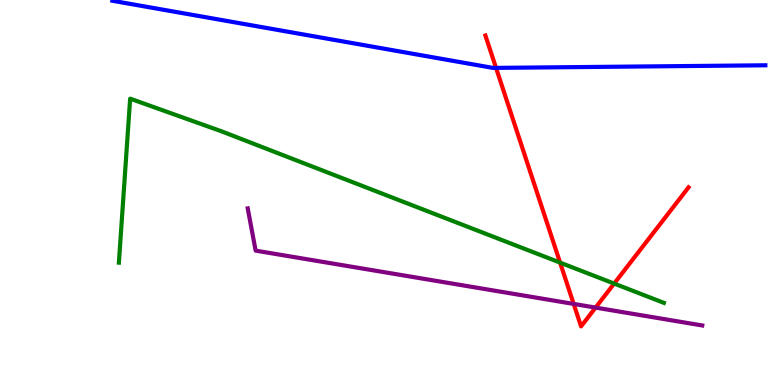[{'lines': ['blue', 'red'], 'intersections': [{'x': 6.4, 'y': 8.24}]}, {'lines': ['green', 'red'], 'intersections': [{'x': 7.23, 'y': 3.18}, {'x': 7.92, 'y': 2.63}]}, {'lines': ['purple', 'red'], 'intersections': [{'x': 7.4, 'y': 2.11}, {'x': 7.68, 'y': 2.01}]}, {'lines': ['blue', 'green'], 'intersections': []}, {'lines': ['blue', 'purple'], 'intersections': []}, {'lines': ['green', 'purple'], 'intersections': []}]